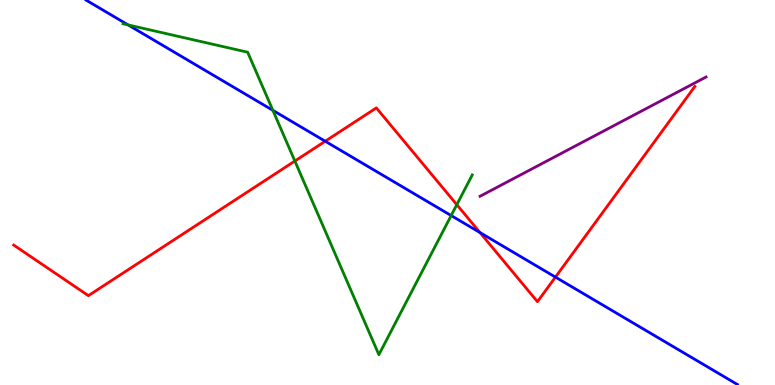[{'lines': ['blue', 'red'], 'intersections': [{'x': 4.2, 'y': 6.33}, {'x': 6.19, 'y': 3.96}, {'x': 7.17, 'y': 2.8}]}, {'lines': ['green', 'red'], 'intersections': [{'x': 3.8, 'y': 5.82}, {'x': 5.89, 'y': 4.68}]}, {'lines': ['purple', 'red'], 'intersections': []}, {'lines': ['blue', 'green'], 'intersections': [{'x': 1.65, 'y': 9.35}, {'x': 3.52, 'y': 7.13}, {'x': 5.82, 'y': 4.4}]}, {'lines': ['blue', 'purple'], 'intersections': []}, {'lines': ['green', 'purple'], 'intersections': []}]